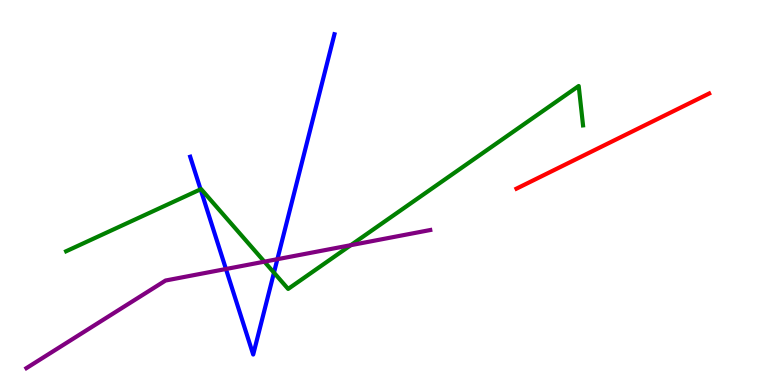[{'lines': ['blue', 'red'], 'intersections': []}, {'lines': ['green', 'red'], 'intersections': []}, {'lines': ['purple', 'red'], 'intersections': []}, {'lines': ['blue', 'green'], 'intersections': [{'x': 2.59, 'y': 5.08}, {'x': 3.54, 'y': 2.92}]}, {'lines': ['blue', 'purple'], 'intersections': [{'x': 2.92, 'y': 3.01}, {'x': 3.58, 'y': 3.27}]}, {'lines': ['green', 'purple'], 'intersections': [{'x': 3.41, 'y': 3.2}, {'x': 4.53, 'y': 3.63}]}]